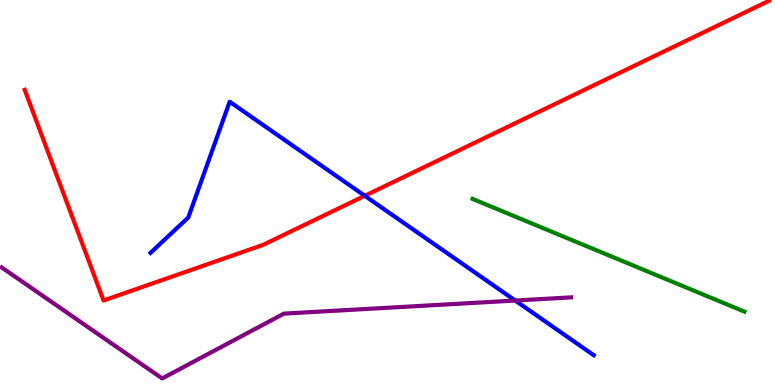[{'lines': ['blue', 'red'], 'intersections': [{'x': 4.71, 'y': 4.91}]}, {'lines': ['green', 'red'], 'intersections': []}, {'lines': ['purple', 'red'], 'intersections': []}, {'lines': ['blue', 'green'], 'intersections': []}, {'lines': ['blue', 'purple'], 'intersections': [{'x': 6.65, 'y': 2.19}]}, {'lines': ['green', 'purple'], 'intersections': []}]